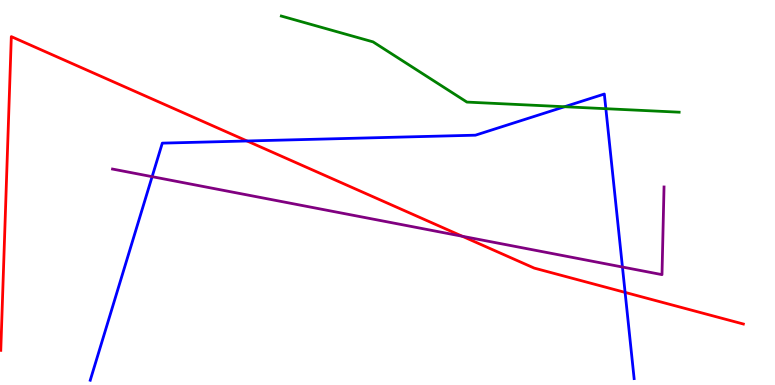[{'lines': ['blue', 'red'], 'intersections': [{'x': 3.19, 'y': 6.34}, {'x': 8.07, 'y': 2.41}]}, {'lines': ['green', 'red'], 'intersections': []}, {'lines': ['purple', 'red'], 'intersections': [{'x': 5.97, 'y': 3.86}]}, {'lines': ['blue', 'green'], 'intersections': [{'x': 7.28, 'y': 7.23}, {'x': 7.82, 'y': 7.18}]}, {'lines': ['blue', 'purple'], 'intersections': [{'x': 1.96, 'y': 5.41}, {'x': 8.03, 'y': 3.06}]}, {'lines': ['green', 'purple'], 'intersections': []}]